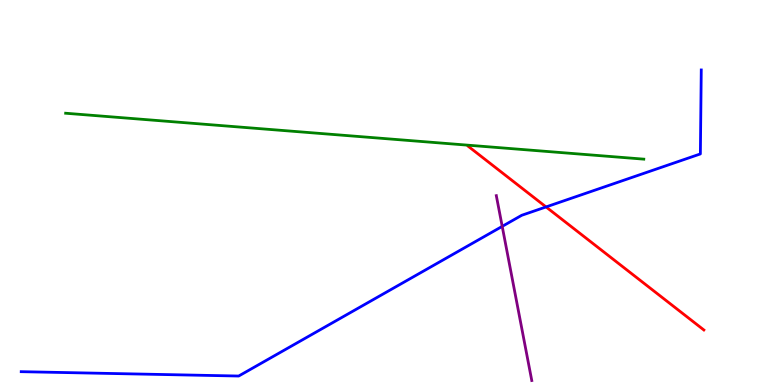[{'lines': ['blue', 'red'], 'intersections': [{'x': 7.05, 'y': 4.62}]}, {'lines': ['green', 'red'], 'intersections': []}, {'lines': ['purple', 'red'], 'intersections': []}, {'lines': ['blue', 'green'], 'intersections': []}, {'lines': ['blue', 'purple'], 'intersections': [{'x': 6.48, 'y': 4.12}]}, {'lines': ['green', 'purple'], 'intersections': []}]